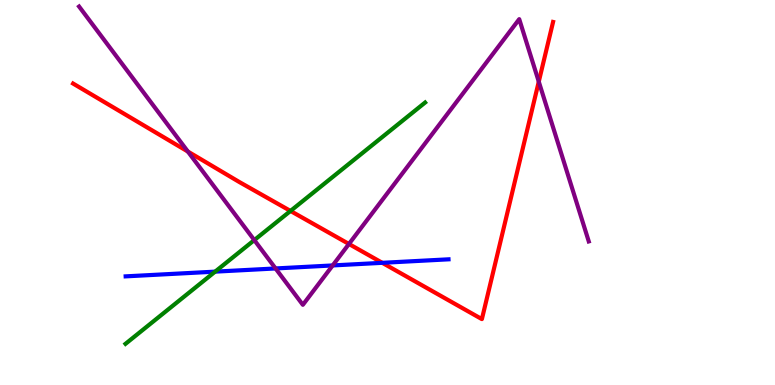[{'lines': ['blue', 'red'], 'intersections': [{'x': 4.93, 'y': 3.17}]}, {'lines': ['green', 'red'], 'intersections': [{'x': 3.75, 'y': 4.52}]}, {'lines': ['purple', 'red'], 'intersections': [{'x': 2.42, 'y': 6.06}, {'x': 4.5, 'y': 3.66}, {'x': 6.95, 'y': 7.88}]}, {'lines': ['blue', 'green'], 'intersections': [{'x': 2.78, 'y': 2.94}]}, {'lines': ['blue', 'purple'], 'intersections': [{'x': 3.56, 'y': 3.03}, {'x': 4.29, 'y': 3.11}]}, {'lines': ['green', 'purple'], 'intersections': [{'x': 3.28, 'y': 3.76}]}]